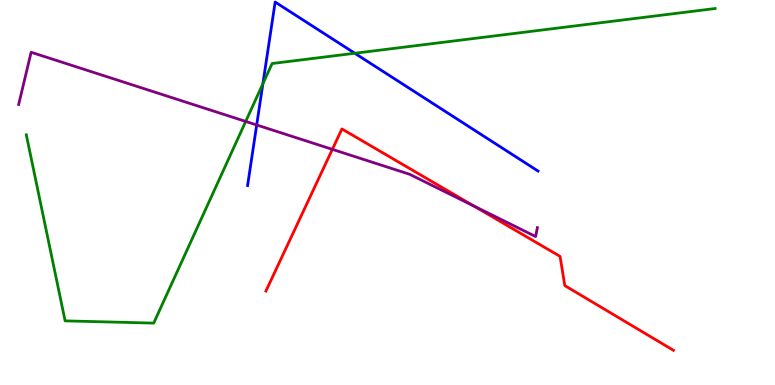[{'lines': ['blue', 'red'], 'intersections': []}, {'lines': ['green', 'red'], 'intersections': []}, {'lines': ['purple', 'red'], 'intersections': [{'x': 4.29, 'y': 6.12}, {'x': 6.11, 'y': 4.65}]}, {'lines': ['blue', 'green'], 'intersections': [{'x': 3.39, 'y': 7.82}, {'x': 4.58, 'y': 8.62}]}, {'lines': ['blue', 'purple'], 'intersections': [{'x': 3.31, 'y': 6.75}]}, {'lines': ['green', 'purple'], 'intersections': [{'x': 3.17, 'y': 6.85}]}]